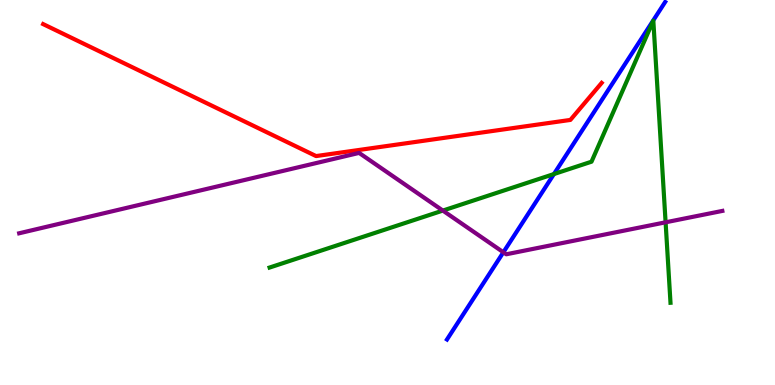[{'lines': ['blue', 'red'], 'intersections': []}, {'lines': ['green', 'red'], 'intersections': []}, {'lines': ['purple', 'red'], 'intersections': []}, {'lines': ['blue', 'green'], 'intersections': [{'x': 7.15, 'y': 5.48}]}, {'lines': ['blue', 'purple'], 'intersections': [{'x': 6.5, 'y': 3.45}]}, {'lines': ['green', 'purple'], 'intersections': [{'x': 5.71, 'y': 4.53}, {'x': 8.59, 'y': 4.23}]}]